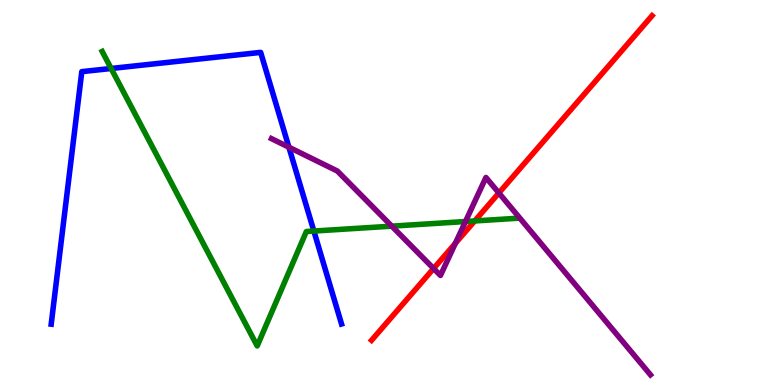[{'lines': ['blue', 'red'], 'intersections': []}, {'lines': ['green', 'red'], 'intersections': [{'x': 6.13, 'y': 4.26}]}, {'lines': ['purple', 'red'], 'intersections': [{'x': 5.59, 'y': 3.03}, {'x': 5.88, 'y': 3.68}, {'x': 6.44, 'y': 4.99}]}, {'lines': ['blue', 'green'], 'intersections': [{'x': 1.43, 'y': 8.22}, {'x': 4.05, 'y': 4.0}]}, {'lines': ['blue', 'purple'], 'intersections': [{'x': 3.73, 'y': 6.18}]}, {'lines': ['green', 'purple'], 'intersections': [{'x': 5.06, 'y': 4.13}, {'x': 6.01, 'y': 4.25}]}]